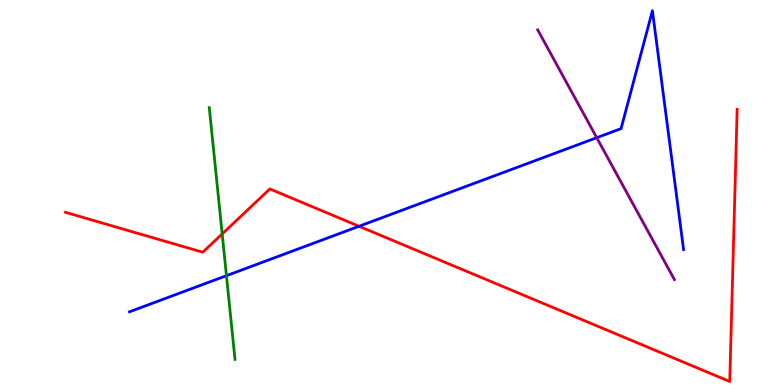[{'lines': ['blue', 'red'], 'intersections': [{'x': 4.63, 'y': 4.12}]}, {'lines': ['green', 'red'], 'intersections': [{'x': 2.87, 'y': 3.92}]}, {'lines': ['purple', 'red'], 'intersections': []}, {'lines': ['blue', 'green'], 'intersections': [{'x': 2.92, 'y': 2.84}]}, {'lines': ['blue', 'purple'], 'intersections': [{'x': 7.7, 'y': 6.42}]}, {'lines': ['green', 'purple'], 'intersections': []}]